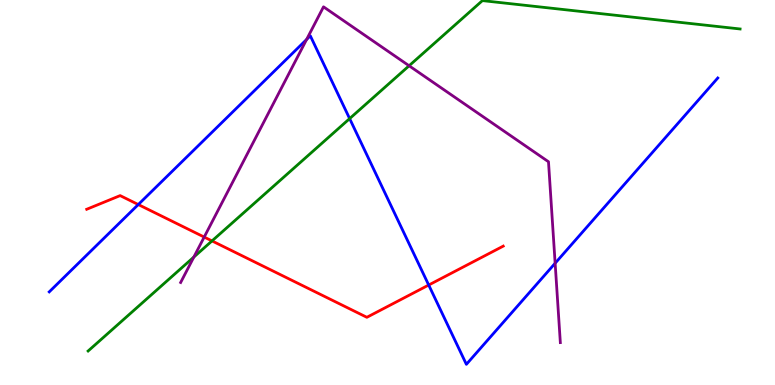[{'lines': ['blue', 'red'], 'intersections': [{'x': 1.78, 'y': 4.69}, {'x': 5.53, 'y': 2.6}]}, {'lines': ['green', 'red'], 'intersections': [{'x': 2.74, 'y': 3.74}]}, {'lines': ['purple', 'red'], 'intersections': [{'x': 2.63, 'y': 3.84}]}, {'lines': ['blue', 'green'], 'intersections': [{'x': 4.51, 'y': 6.92}]}, {'lines': ['blue', 'purple'], 'intersections': [{'x': 3.96, 'y': 8.97}, {'x': 7.16, 'y': 3.16}]}, {'lines': ['green', 'purple'], 'intersections': [{'x': 2.5, 'y': 3.32}, {'x': 5.28, 'y': 8.29}]}]